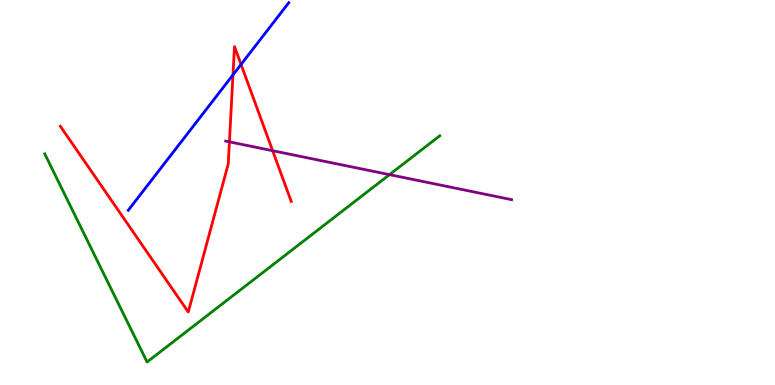[{'lines': ['blue', 'red'], 'intersections': [{'x': 3.01, 'y': 8.06}, {'x': 3.11, 'y': 8.33}]}, {'lines': ['green', 'red'], 'intersections': []}, {'lines': ['purple', 'red'], 'intersections': [{'x': 2.96, 'y': 6.32}, {'x': 3.52, 'y': 6.09}]}, {'lines': ['blue', 'green'], 'intersections': []}, {'lines': ['blue', 'purple'], 'intersections': []}, {'lines': ['green', 'purple'], 'intersections': [{'x': 5.03, 'y': 5.46}]}]